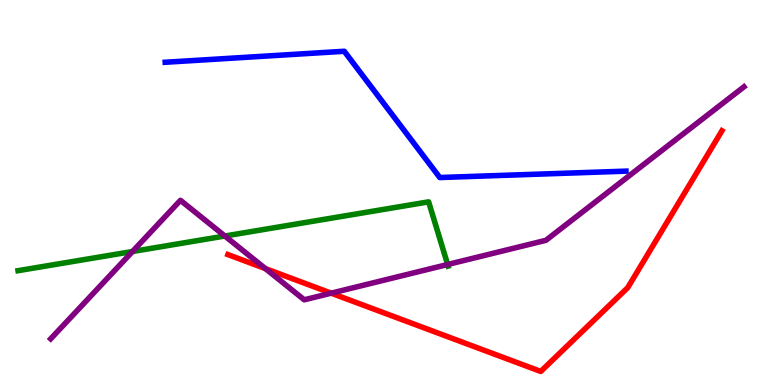[{'lines': ['blue', 'red'], 'intersections': []}, {'lines': ['green', 'red'], 'intersections': []}, {'lines': ['purple', 'red'], 'intersections': [{'x': 3.42, 'y': 3.02}, {'x': 4.27, 'y': 2.39}]}, {'lines': ['blue', 'green'], 'intersections': []}, {'lines': ['blue', 'purple'], 'intersections': []}, {'lines': ['green', 'purple'], 'intersections': [{'x': 1.71, 'y': 3.47}, {'x': 2.9, 'y': 3.87}, {'x': 5.78, 'y': 3.13}]}]